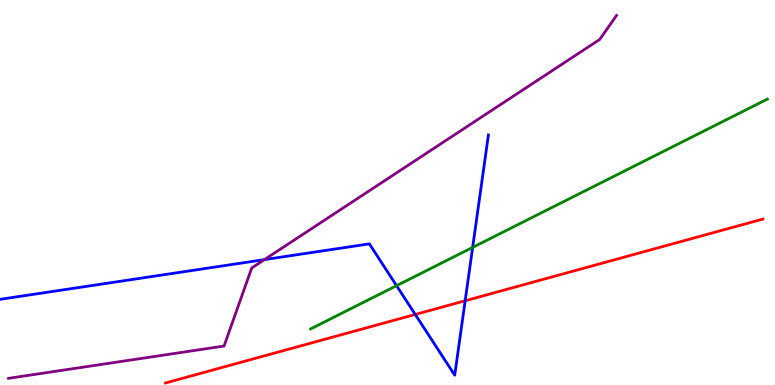[{'lines': ['blue', 'red'], 'intersections': [{'x': 5.36, 'y': 1.83}, {'x': 6.0, 'y': 2.19}]}, {'lines': ['green', 'red'], 'intersections': []}, {'lines': ['purple', 'red'], 'intersections': []}, {'lines': ['blue', 'green'], 'intersections': [{'x': 5.12, 'y': 2.58}, {'x': 6.1, 'y': 3.57}]}, {'lines': ['blue', 'purple'], 'intersections': [{'x': 3.41, 'y': 3.26}]}, {'lines': ['green', 'purple'], 'intersections': []}]